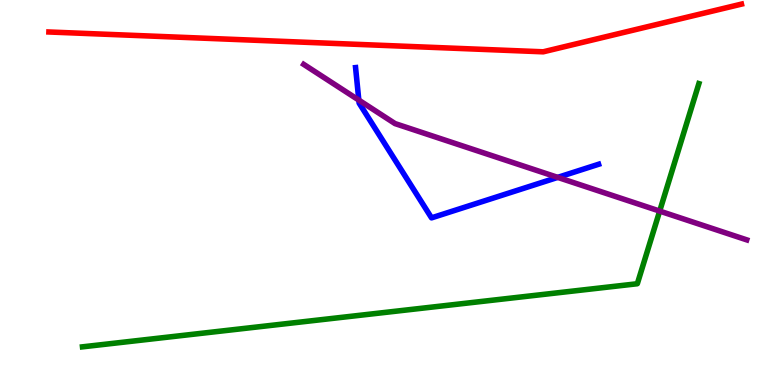[{'lines': ['blue', 'red'], 'intersections': []}, {'lines': ['green', 'red'], 'intersections': []}, {'lines': ['purple', 'red'], 'intersections': []}, {'lines': ['blue', 'green'], 'intersections': []}, {'lines': ['blue', 'purple'], 'intersections': [{'x': 4.63, 'y': 7.4}, {'x': 7.2, 'y': 5.39}]}, {'lines': ['green', 'purple'], 'intersections': [{'x': 8.51, 'y': 4.52}]}]